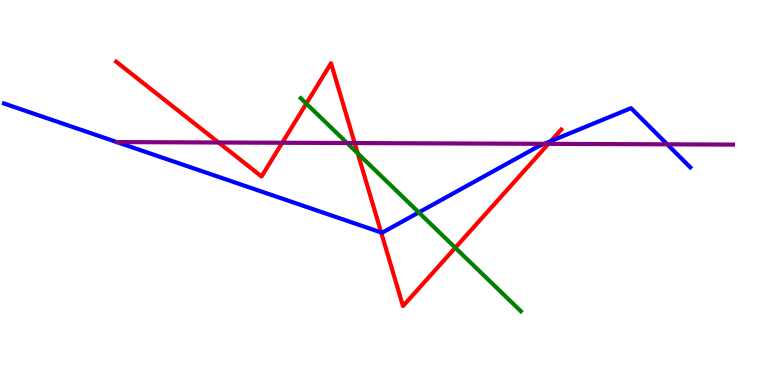[{'lines': ['blue', 'red'], 'intersections': [{'x': 4.92, 'y': 3.96}, {'x': 7.11, 'y': 6.34}]}, {'lines': ['green', 'red'], 'intersections': [{'x': 3.95, 'y': 7.31}, {'x': 4.62, 'y': 6.02}, {'x': 5.87, 'y': 3.57}]}, {'lines': ['purple', 'red'], 'intersections': [{'x': 2.82, 'y': 6.3}, {'x': 3.64, 'y': 6.29}, {'x': 4.58, 'y': 6.28}, {'x': 7.08, 'y': 6.26}]}, {'lines': ['blue', 'green'], 'intersections': [{'x': 5.4, 'y': 4.48}]}, {'lines': ['blue', 'purple'], 'intersections': [{'x': 7.02, 'y': 6.26}, {'x': 8.61, 'y': 6.25}]}, {'lines': ['green', 'purple'], 'intersections': [{'x': 4.48, 'y': 6.29}]}]